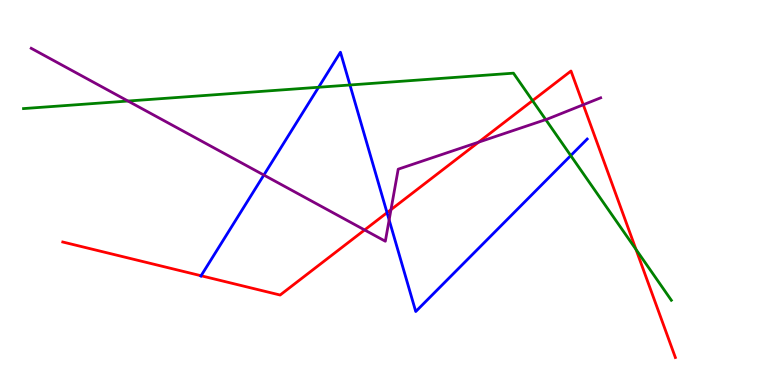[{'lines': ['blue', 'red'], 'intersections': [{'x': 2.59, 'y': 2.84}, {'x': 4.99, 'y': 4.48}]}, {'lines': ['green', 'red'], 'intersections': [{'x': 6.87, 'y': 7.39}, {'x': 8.21, 'y': 3.52}]}, {'lines': ['purple', 'red'], 'intersections': [{'x': 4.7, 'y': 4.03}, {'x': 5.04, 'y': 4.55}, {'x': 6.18, 'y': 6.31}, {'x': 7.53, 'y': 7.28}]}, {'lines': ['blue', 'green'], 'intersections': [{'x': 4.11, 'y': 7.73}, {'x': 4.52, 'y': 7.79}, {'x': 7.36, 'y': 5.96}]}, {'lines': ['blue', 'purple'], 'intersections': [{'x': 3.4, 'y': 5.45}, {'x': 5.02, 'y': 4.29}]}, {'lines': ['green', 'purple'], 'intersections': [{'x': 1.65, 'y': 7.38}, {'x': 7.04, 'y': 6.89}]}]